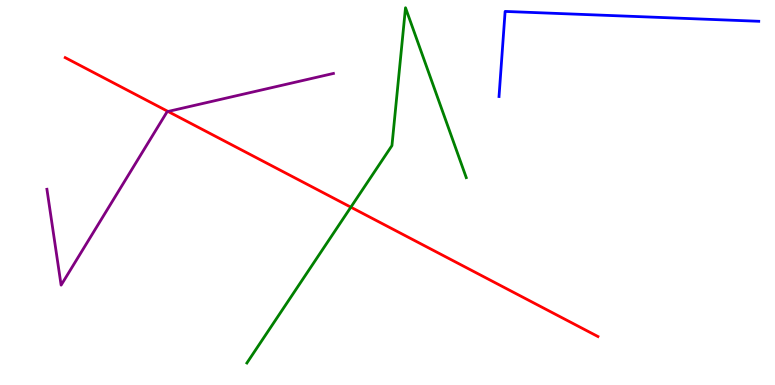[{'lines': ['blue', 'red'], 'intersections': []}, {'lines': ['green', 'red'], 'intersections': [{'x': 4.53, 'y': 4.62}]}, {'lines': ['purple', 'red'], 'intersections': [{'x': 2.17, 'y': 7.1}]}, {'lines': ['blue', 'green'], 'intersections': []}, {'lines': ['blue', 'purple'], 'intersections': []}, {'lines': ['green', 'purple'], 'intersections': []}]